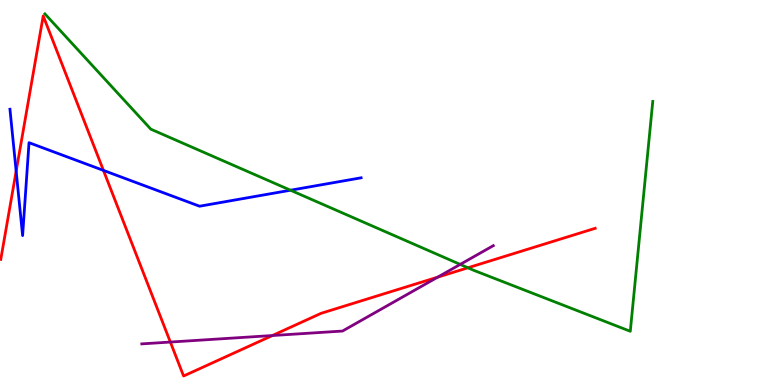[{'lines': ['blue', 'red'], 'intersections': [{'x': 0.208, 'y': 5.55}, {'x': 1.33, 'y': 5.57}]}, {'lines': ['green', 'red'], 'intersections': [{'x': 6.04, 'y': 3.04}]}, {'lines': ['purple', 'red'], 'intersections': [{'x': 2.2, 'y': 1.12}, {'x': 3.51, 'y': 1.28}, {'x': 5.65, 'y': 2.8}]}, {'lines': ['blue', 'green'], 'intersections': [{'x': 3.75, 'y': 5.06}]}, {'lines': ['blue', 'purple'], 'intersections': []}, {'lines': ['green', 'purple'], 'intersections': [{'x': 5.94, 'y': 3.13}]}]